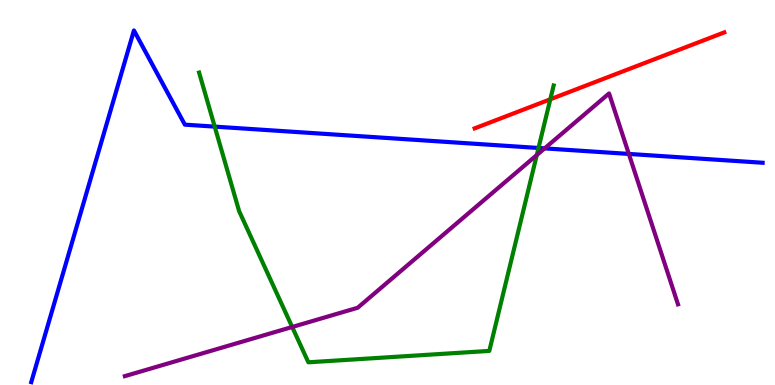[{'lines': ['blue', 'red'], 'intersections': []}, {'lines': ['green', 'red'], 'intersections': [{'x': 7.1, 'y': 7.42}]}, {'lines': ['purple', 'red'], 'intersections': []}, {'lines': ['blue', 'green'], 'intersections': [{'x': 2.77, 'y': 6.71}, {'x': 6.95, 'y': 6.16}]}, {'lines': ['blue', 'purple'], 'intersections': [{'x': 7.03, 'y': 6.15}, {'x': 8.11, 'y': 6.0}]}, {'lines': ['green', 'purple'], 'intersections': [{'x': 3.77, 'y': 1.51}, {'x': 6.93, 'y': 5.97}]}]